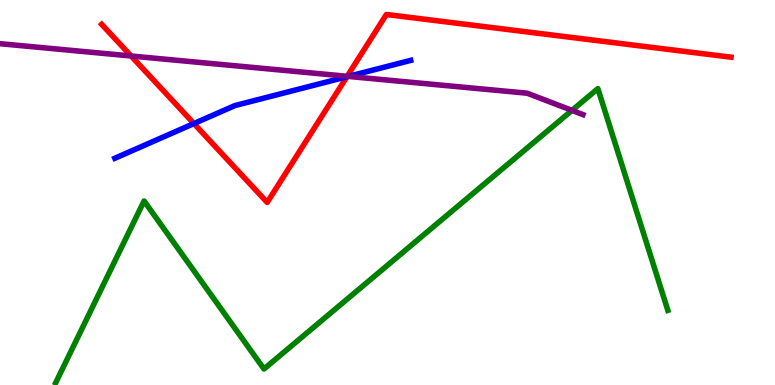[{'lines': ['blue', 'red'], 'intersections': [{'x': 2.5, 'y': 6.79}, {'x': 4.48, 'y': 8.01}]}, {'lines': ['green', 'red'], 'intersections': []}, {'lines': ['purple', 'red'], 'intersections': [{'x': 1.69, 'y': 8.55}, {'x': 4.48, 'y': 8.02}]}, {'lines': ['blue', 'green'], 'intersections': []}, {'lines': ['blue', 'purple'], 'intersections': [{'x': 4.49, 'y': 8.02}]}, {'lines': ['green', 'purple'], 'intersections': [{'x': 7.38, 'y': 7.13}]}]